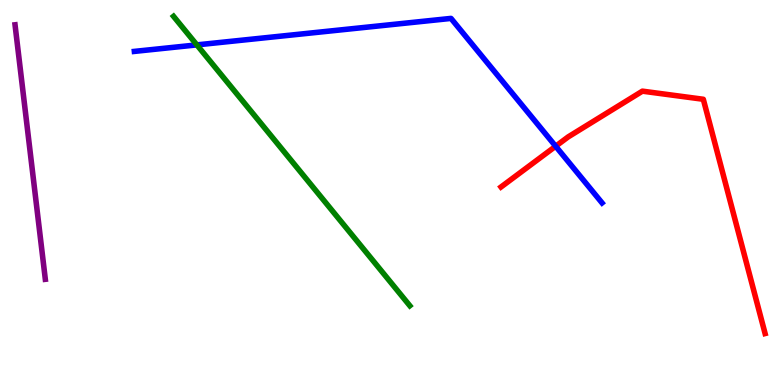[{'lines': ['blue', 'red'], 'intersections': [{'x': 7.17, 'y': 6.2}]}, {'lines': ['green', 'red'], 'intersections': []}, {'lines': ['purple', 'red'], 'intersections': []}, {'lines': ['blue', 'green'], 'intersections': [{'x': 2.54, 'y': 8.83}]}, {'lines': ['blue', 'purple'], 'intersections': []}, {'lines': ['green', 'purple'], 'intersections': []}]